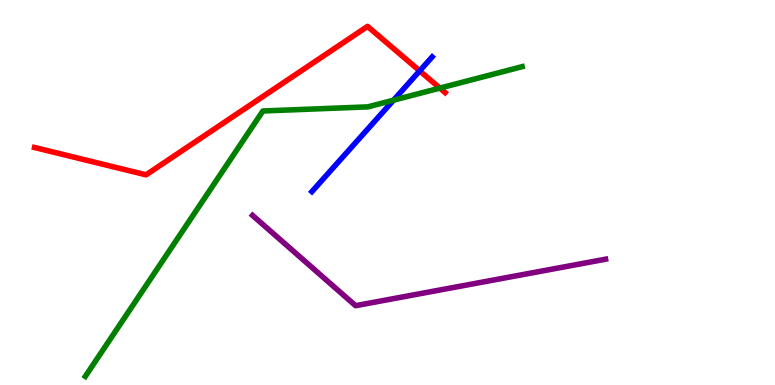[{'lines': ['blue', 'red'], 'intersections': [{'x': 5.42, 'y': 8.16}]}, {'lines': ['green', 'red'], 'intersections': [{'x': 5.68, 'y': 7.71}]}, {'lines': ['purple', 'red'], 'intersections': []}, {'lines': ['blue', 'green'], 'intersections': [{'x': 5.08, 'y': 7.4}]}, {'lines': ['blue', 'purple'], 'intersections': []}, {'lines': ['green', 'purple'], 'intersections': []}]